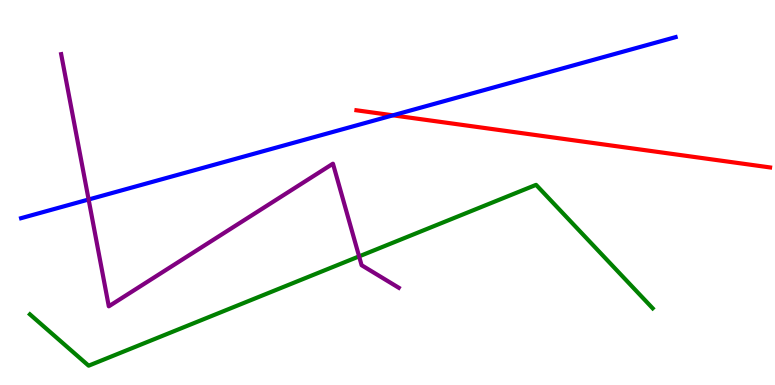[{'lines': ['blue', 'red'], 'intersections': [{'x': 5.07, 'y': 7.0}]}, {'lines': ['green', 'red'], 'intersections': []}, {'lines': ['purple', 'red'], 'intersections': []}, {'lines': ['blue', 'green'], 'intersections': []}, {'lines': ['blue', 'purple'], 'intersections': [{'x': 1.14, 'y': 4.82}]}, {'lines': ['green', 'purple'], 'intersections': [{'x': 4.63, 'y': 3.34}]}]